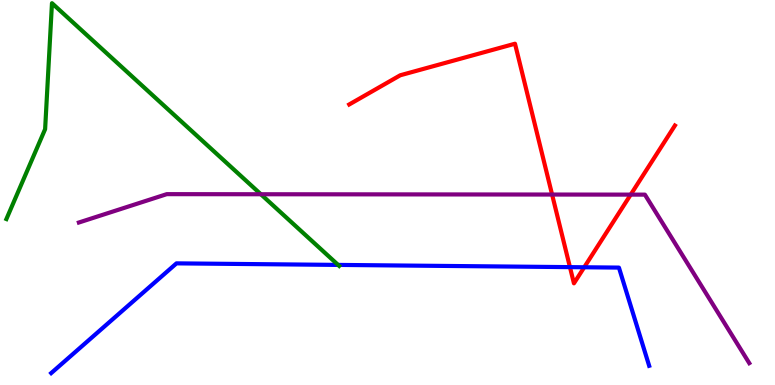[{'lines': ['blue', 'red'], 'intersections': [{'x': 7.35, 'y': 3.06}, {'x': 7.54, 'y': 3.06}]}, {'lines': ['green', 'red'], 'intersections': []}, {'lines': ['purple', 'red'], 'intersections': [{'x': 7.12, 'y': 4.95}, {'x': 8.14, 'y': 4.94}]}, {'lines': ['blue', 'green'], 'intersections': [{'x': 4.36, 'y': 3.12}]}, {'lines': ['blue', 'purple'], 'intersections': []}, {'lines': ['green', 'purple'], 'intersections': [{'x': 3.37, 'y': 4.95}]}]